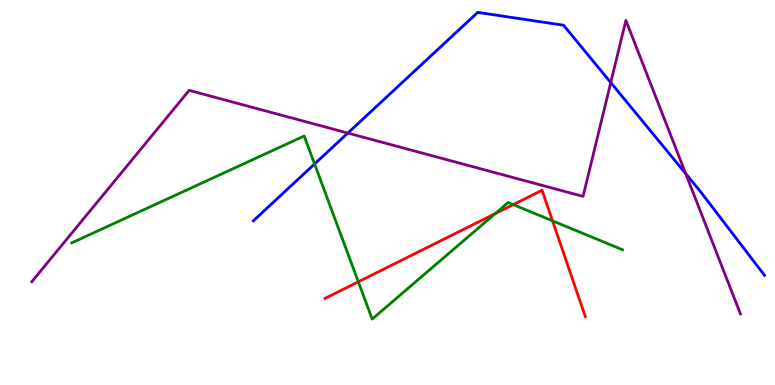[{'lines': ['blue', 'red'], 'intersections': []}, {'lines': ['green', 'red'], 'intersections': [{'x': 4.62, 'y': 2.68}, {'x': 6.39, 'y': 4.45}, {'x': 6.62, 'y': 4.69}, {'x': 7.13, 'y': 4.26}]}, {'lines': ['purple', 'red'], 'intersections': []}, {'lines': ['blue', 'green'], 'intersections': [{'x': 4.06, 'y': 5.74}]}, {'lines': ['blue', 'purple'], 'intersections': [{'x': 4.49, 'y': 6.54}, {'x': 7.88, 'y': 7.86}, {'x': 8.85, 'y': 5.49}]}, {'lines': ['green', 'purple'], 'intersections': []}]